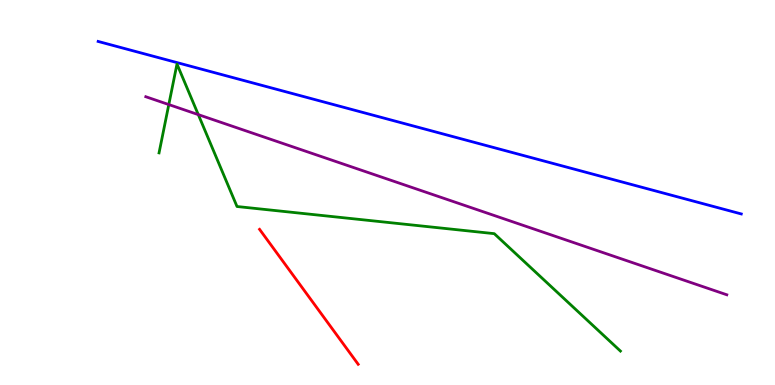[{'lines': ['blue', 'red'], 'intersections': []}, {'lines': ['green', 'red'], 'intersections': []}, {'lines': ['purple', 'red'], 'intersections': []}, {'lines': ['blue', 'green'], 'intersections': []}, {'lines': ['blue', 'purple'], 'intersections': []}, {'lines': ['green', 'purple'], 'intersections': [{'x': 2.18, 'y': 7.28}, {'x': 2.56, 'y': 7.02}]}]